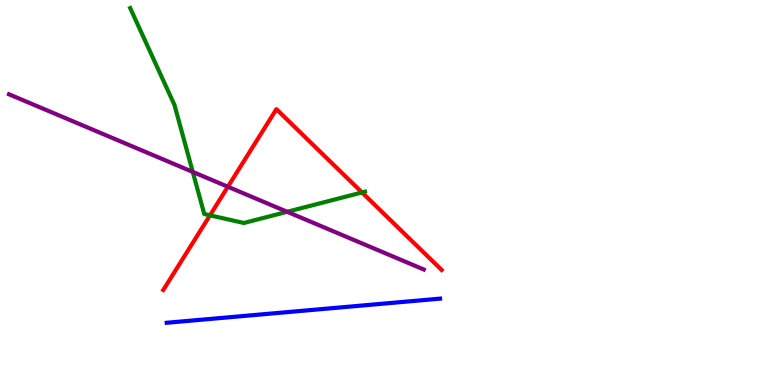[{'lines': ['blue', 'red'], 'intersections': []}, {'lines': ['green', 'red'], 'intersections': [{'x': 2.71, 'y': 4.41}, {'x': 4.67, 'y': 5.0}]}, {'lines': ['purple', 'red'], 'intersections': [{'x': 2.94, 'y': 5.15}]}, {'lines': ['blue', 'green'], 'intersections': []}, {'lines': ['blue', 'purple'], 'intersections': []}, {'lines': ['green', 'purple'], 'intersections': [{'x': 2.49, 'y': 5.53}, {'x': 3.71, 'y': 4.5}]}]